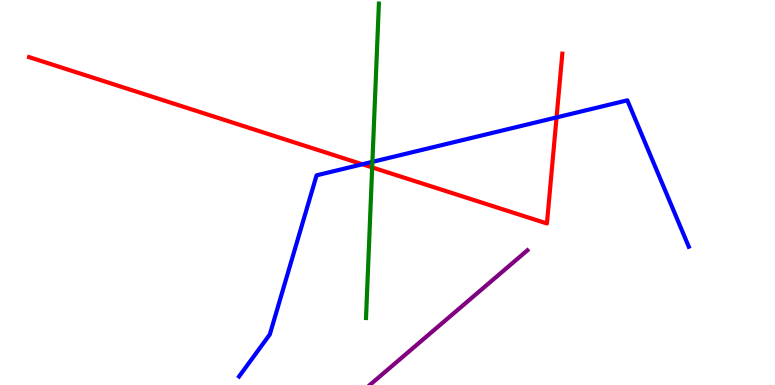[{'lines': ['blue', 'red'], 'intersections': [{'x': 4.68, 'y': 5.73}, {'x': 7.18, 'y': 6.95}]}, {'lines': ['green', 'red'], 'intersections': [{'x': 4.8, 'y': 5.65}]}, {'lines': ['purple', 'red'], 'intersections': []}, {'lines': ['blue', 'green'], 'intersections': [{'x': 4.81, 'y': 5.8}]}, {'lines': ['blue', 'purple'], 'intersections': []}, {'lines': ['green', 'purple'], 'intersections': []}]